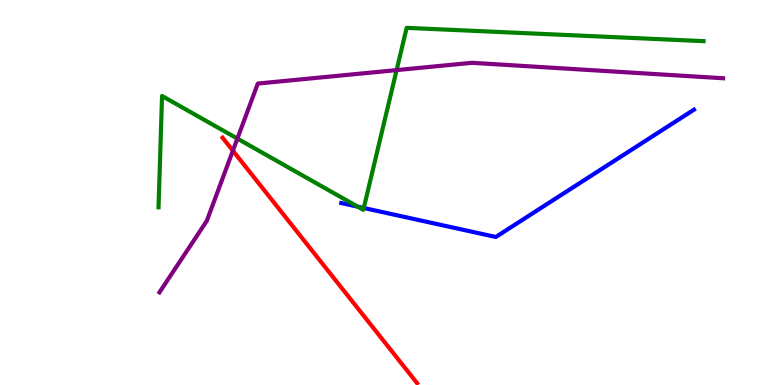[{'lines': ['blue', 'red'], 'intersections': []}, {'lines': ['green', 'red'], 'intersections': []}, {'lines': ['purple', 'red'], 'intersections': [{'x': 3.0, 'y': 6.09}]}, {'lines': ['blue', 'green'], 'intersections': [{'x': 4.62, 'y': 4.63}, {'x': 4.69, 'y': 4.6}]}, {'lines': ['blue', 'purple'], 'intersections': []}, {'lines': ['green', 'purple'], 'intersections': [{'x': 3.06, 'y': 6.4}, {'x': 5.12, 'y': 8.18}]}]